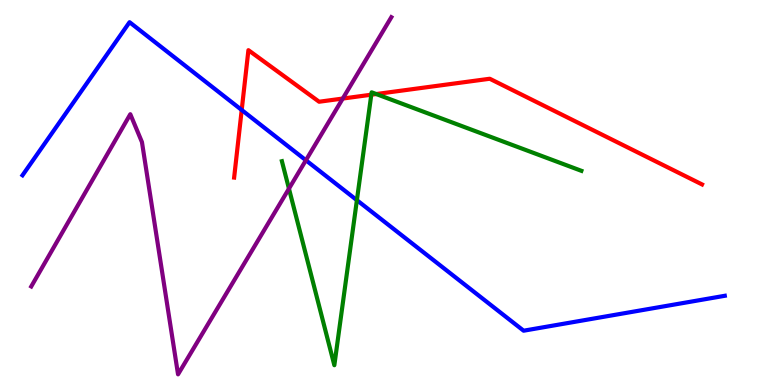[{'lines': ['blue', 'red'], 'intersections': [{'x': 3.12, 'y': 7.14}]}, {'lines': ['green', 'red'], 'intersections': [{'x': 4.79, 'y': 7.54}, {'x': 4.85, 'y': 7.56}]}, {'lines': ['purple', 'red'], 'intersections': [{'x': 4.42, 'y': 7.44}]}, {'lines': ['blue', 'green'], 'intersections': [{'x': 4.61, 'y': 4.8}]}, {'lines': ['blue', 'purple'], 'intersections': [{'x': 3.95, 'y': 5.84}]}, {'lines': ['green', 'purple'], 'intersections': [{'x': 3.73, 'y': 5.1}]}]